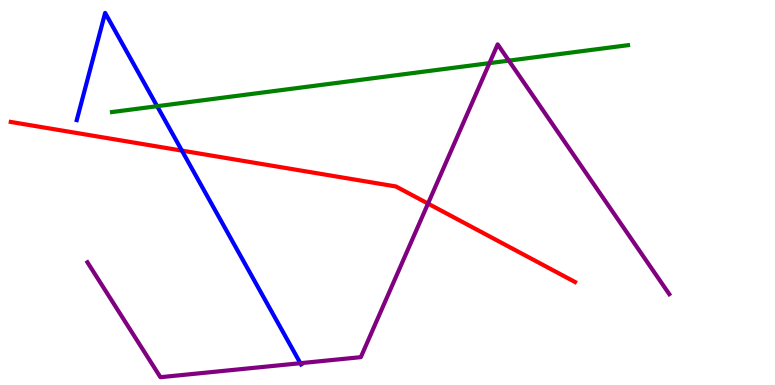[{'lines': ['blue', 'red'], 'intersections': [{'x': 2.35, 'y': 6.09}]}, {'lines': ['green', 'red'], 'intersections': []}, {'lines': ['purple', 'red'], 'intersections': [{'x': 5.52, 'y': 4.71}]}, {'lines': ['blue', 'green'], 'intersections': [{'x': 2.03, 'y': 7.24}]}, {'lines': ['blue', 'purple'], 'intersections': [{'x': 3.88, 'y': 0.566}]}, {'lines': ['green', 'purple'], 'intersections': [{'x': 6.32, 'y': 8.36}, {'x': 6.57, 'y': 8.43}]}]